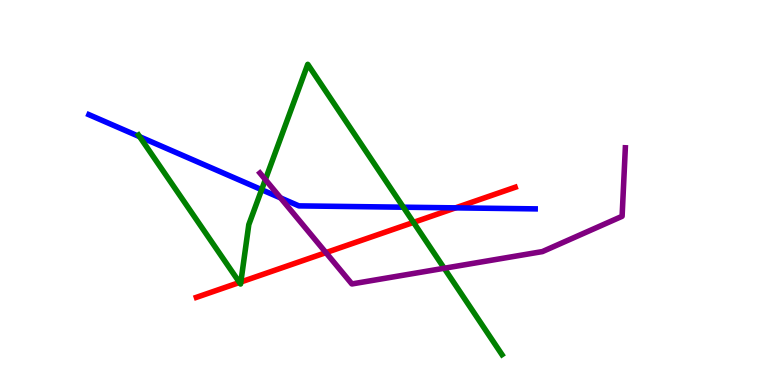[{'lines': ['blue', 'red'], 'intersections': [{'x': 5.88, 'y': 4.6}]}, {'lines': ['green', 'red'], 'intersections': [{'x': 3.09, 'y': 2.66}, {'x': 3.11, 'y': 2.68}, {'x': 5.34, 'y': 4.22}]}, {'lines': ['purple', 'red'], 'intersections': [{'x': 4.21, 'y': 3.44}]}, {'lines': ['blue', 'green'], 'intersections': [{'x': 1.8, 'y': 6.45}, {'x': 3.38, 'y': 5.07}, {'x': 5.2, 'y': 4.62}]}, {'lines': ['blue', 'purple'], 'intersections': [{'x': 3.62, 'y': 4.86}]}, {'lines': ['green', 'purple'], 'intersections': [{'x': 3.42, 'y': 5.34}, {'x': 5.73, 'y': 3.03}]}]